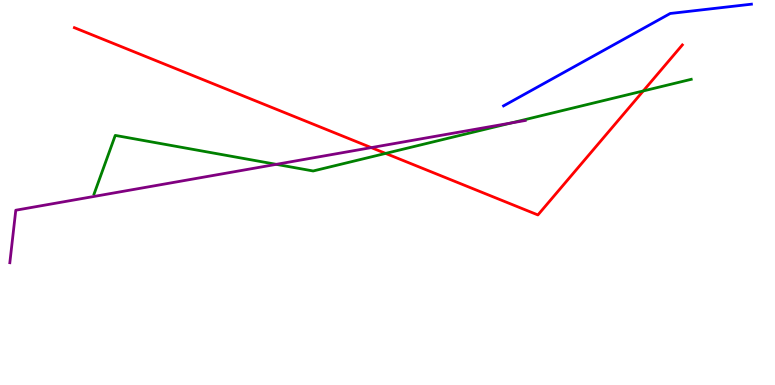[{'lines': ['blue', 'red'], 'intersections': []}, {'lines': ['green', 'red'], 'intersections': [{'x': 4.98, 'y': 6.02}, {'x': 8.3, 'y': 7.64}]}, {'lines': ['purple', 'red'], 'intersections': [{'x': 4.79, 'y': 6.17}]}, {'lines': ['blue', 'green'], 'intersections': []}, {'lines': ['blue', 'purple'], 'intersections': []}, {'lines': ['green', 'purple'], 'intersections': [{'x': 3.56, 'y': 5.73}, {'x': 6.6, 'y': 6.81}]}]